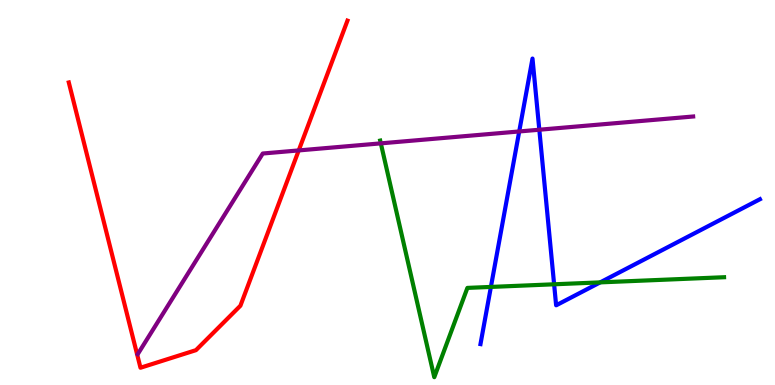[{'lines': ['blue', 'red'], 'intersections': []}, {'lines': ['green', 'red'], 'intersections': []}, {'lines': ['purple', 'red'], 'intersections': [{'x': 3.85, 'y': 6.09}]}, {'lines': ['blue', 'green'], 'intersections': [{'x': 6.33, 'y': 2.55}, {'x': 7.15, 'y': 2.62}, {'x': 7.74, 'y': 2.67}]}, {'lines': ['blue', 'purple'], 'intersections': [{'x': 6.7, 'y': 6.59}, {'x': 6.96, 'y': 6.63}]}, {'lines': ['green', 'purple'], 'intersections': [{'x': 4.91, 'y': 6.28}]}]